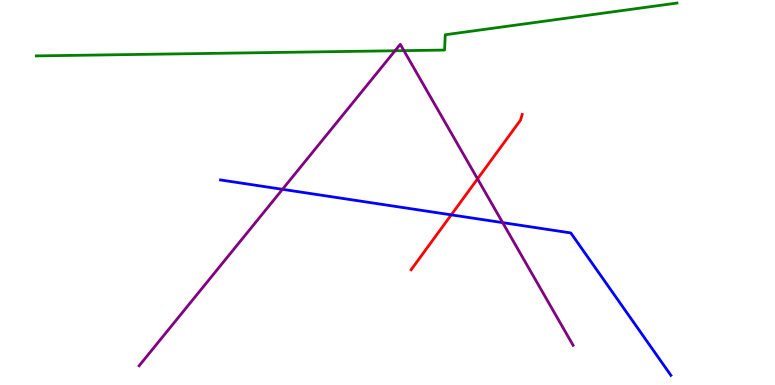[{'lines': ['blue', 'red'], 'intersections': [{'x': 5.82, 'y': 4.42}]}, {'lines': ['green', 'red'], 'intersections': []}, {'lines': ['purple', 'red'], 'intersections': [{'x': 6.16, 'y': 5.35}]}, {'lines': ['blue', 'green'], 'intersections': []}, {'lines': ['blue', 'purple'], 'intersections': [{'x': 3.64, 'y': 5.08}, {'x': 6.49, 'y': 4.22}]}, {'lines': ['green', 'purple'], 'intersections': [{'x': 5.1, 'y': 8.68}, {'x': 5.21, 'y': 8.68}]}]